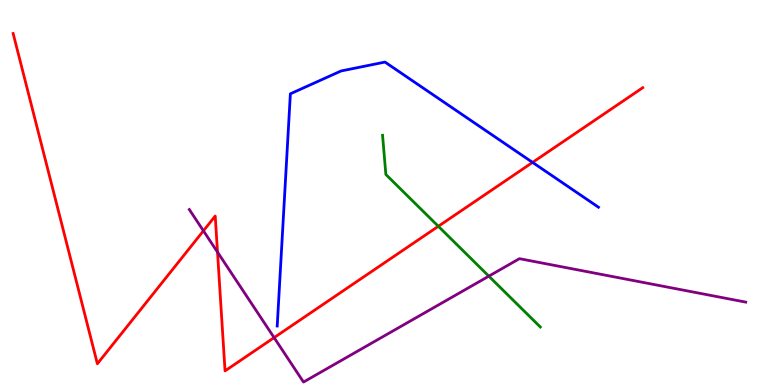[{'lines': ['blue', 'red'], 'intersections': [{'x': 6.87, 'y': 5.78}]}, {'lines': ['green', 'red'], 'intersections': [{'x': 5.66, 'y': 4.12}]}, {'lines': ['purple', 'red'], 'intersections': [{'x': 2.62, 'y': 4.0}, {'x': 2.81, 'y': 3.45}, {'x': 3.54, 'y': 1.23}]}, {'lines': ['blue', 'green'], 'intersections': []}, {'lines': ['blue', 'purple'], 'intersections': []}, {'lines': ['green', 'purple'], 'intersections': [{'x': 6.31, 'y': 2.83}]}]